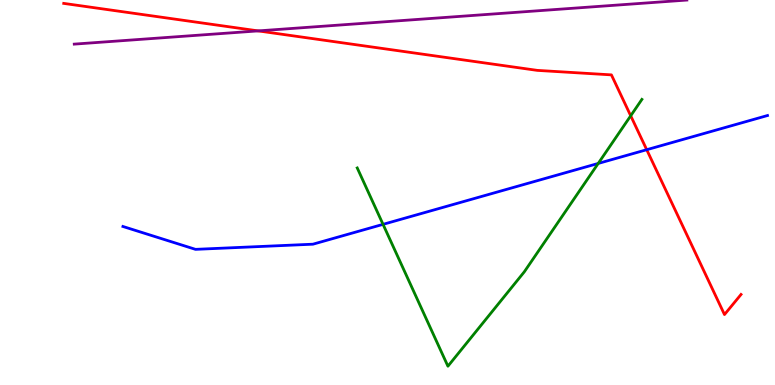[{'lines': ['blue', 'red'], 'intersections': [{'x': 8.34, 'y': 6.11}]}, {'lines': ['green', 'red'], 'intersections': [{'x': 8.14, 'y': 6.99}]}, {'lines': ['purple', 'red'], 'intersections': [{'x': 3.33, 'y': 9.2}]}, {'lines': ['blue', 'green'], 'intersections': [{'x': 4.94, 'y': 4.17}, {'x': 7.72, 'y': 5.75}]}, {'lines': ['blue', 'purple'], 'intersections': []}, {'lines': ['green', 'purple'], 'intersections': []}]